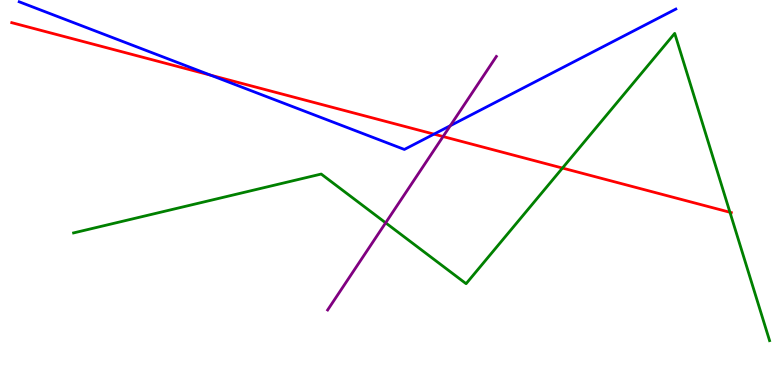[{'lines': ['blue', 'red'], 'intersections': [{'x': 2.72, 'y': 8.05}, {'x': 5.6, 'y': 6.52}]}, {'lines': ['green', 'red'], 'intersections': [{'x': 7.26, 'y': 5.63}, {'x': 9.42, 'y': 4.49}]}, {'lines': ['purple', 'red'], 'intersections': [{'x': 5.72, 'y': 6.45}]}, {'lines': ['blue', 'green'], 'intersections': []}, {'lines': ['blue', 'purple'], 'intersections': [{'x': 5.81, 'y': 6.73}]}, {'lines': ['green', 'purple'], 'intersections': [{'x': 4.98, 'y': 4.21}]}]